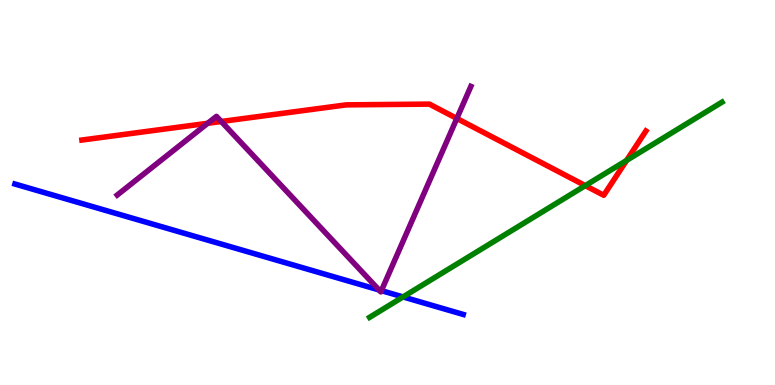[{'lines': ['blue', 'red'], 'intersections': []}, {'lines': ['green', 'red'], 'intersections': [{'x': 7.55, 'y': 5.18}, {'x': 8.09, 'y': 5.83}]}, {'lines': ['purple', 'red'], 'intersections': [{'x': 2.68, 'y': 6.8}, {'x': 2.86, 'y': 6.84}, {'x': 5.89, 'y': 6.92}]}, {'lines': ['blue', 'green'], 'intersections': [{'x': 5.2, 'y': 2.29}]}, {'lines': ['blue', 'purple'], 'intersections': [{'x': 4.89, 'y': 2.47}, {'x': 4.92, 'y': 2.45}]}, {'lines': ['green', 'purple'], 'intersections': []}]